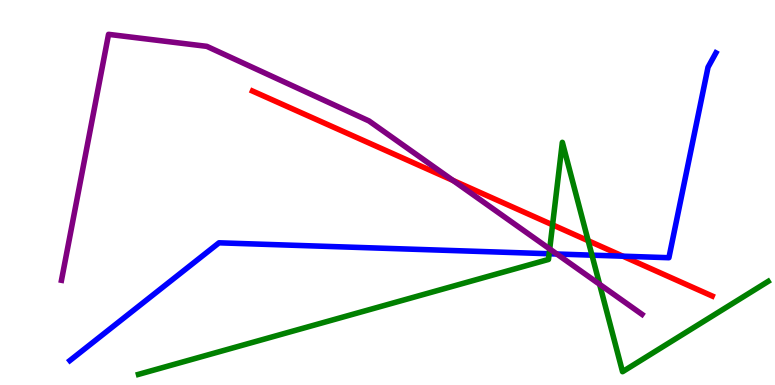[{'lines': ['blue', 'red'], 'intersections': [{'x': 8.04, 'y': 3.35}]}, {'lines': ['green', 'red'], 'intersections': [{'x': 7.13, 'y': 4.16}, {'x': 7.59, 'y': 3.75}]}, {'lines': ['purple', 'red'], 'intersections': [{'x': 5.84, 'y': 5.31}]}, {'lines': ['blue', 'green'], 'intersections': [{'x': 7.09, 'y': 3.41}, {'x': 7.64, 'y': 3.37}]}, {'lines': ['blue', 'purple'], 'intersections': [{'x': 7.18, 'y': 3.4}]}, {'lines': ['green', 'purple'], 'intersections': [{'x': 7.09, 'y': 3.53}, {'x': 7.74, 'y': 2.62}]}]